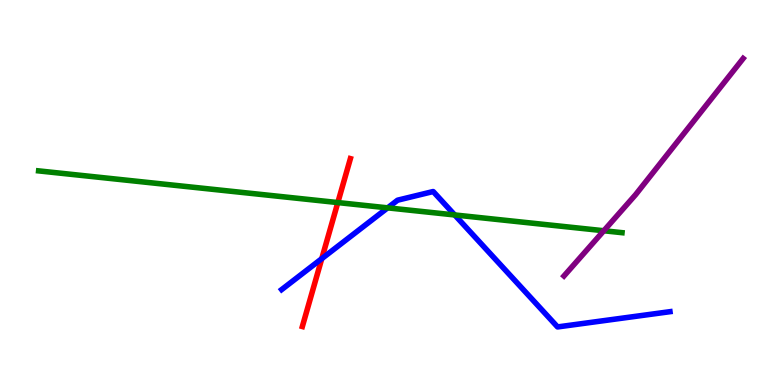[{'lines': ['blue', 'red'], 'intersections': [{'x': 4.15, 'y': 3.28}]}, {'lines': ['green', 'red'], 'intersections': [{'x': 4.36, 'y': 4.74}]}, {'lines': ['purple', 'red'], 'intersections': []}, {'lines': ['blue', 'green'], 'intersections': [{'x': 5.0, 'y': 4.6}, {'x': 5.87, 'y': 4.42}]}, {'lines': ['blue', 'purple'], 'intersections': []}, {'lines': ['green', 'purple'], 'intersections': [{'x': 7.79, 'y': 4.01}]}]